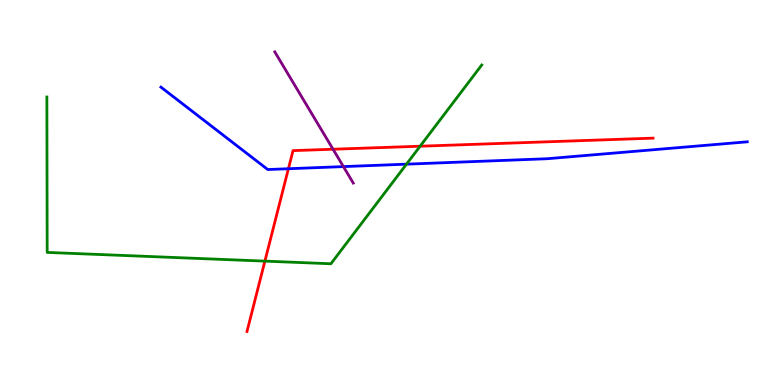[{'lines': ['blue', 'red'], 'intersections': [{'x': 3.72, 'y': 5.62}]}, {'lines': ['green', 'red'], 'intersections': [{'x': 3.42, 'y': 3.22}, {'x': 5.42, 'y': 6.2}]}, {'lines': ['purple', 'red'], 'intersections': [{'x': 4.3, 'y': 6.12}]}, {'lines': ['blue', 'green'], 'intersections': [{'x': 5.24, 'y': 5.74}]}, {'lines': ['blue', 'purple'], 'intersections': [{'x': 4.43, 'y': 5.67}]}, {'lines': ['green', 'purple'], 'intersections': []}]